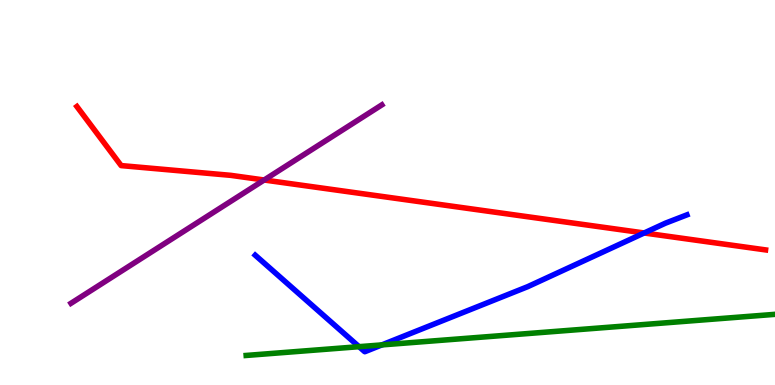[{'lines': ['blue', 'red'], 'intersections': [{'x': 8.31, 'y': 3.95}]}, {'lines': ['green', 'red'], 'intersections': []}, {'lines': ['purple', 'red'], 'intersections': [{'x': 3.41, 'y': 5.32}]}, {'lines': ['blue', 'green'], 'intersections': [{'x': 4.63, 'y': 0.995}, {'x': 4.93, 'y': 1.04}]}, {'lines': ['blue', 'purple'], 'intersections': []}, {'lines': ['green', 'purple'], 'intersections': []}]